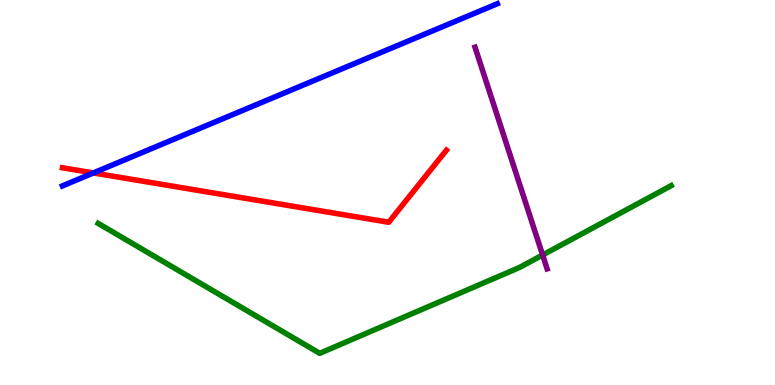[{'lines': ['blue', 'red'], 'intersections': [{'x': 1.21, 'y': 5.51}]}, {'lines': ['green', 'red'], 'intersections': []}, {'lines': ['purple', 'red'], 'intersections': []}, {'lines': ['blue', 'green'], 'intersections': []}, {'lines': ['blue', 'purple'], 'intersections': []}, {'lines': ['green', 'purple'], 'intersections': [{'x': 7.0, 'y': 3.38}]}]